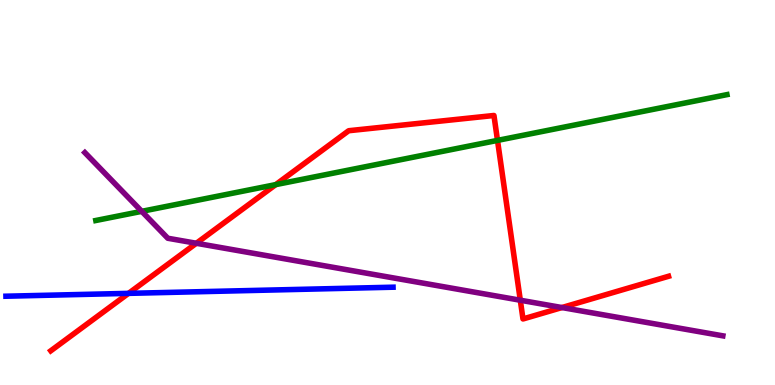[{'lines': ['blue', 'red'], 'intersections': [{'x': 1.66, 'y': 2.38}]}, {'lines': ['green', 'red'], 'intersections': [{'x': 3.56, 'y': 5.2}, {'x': 6.42, 'y': 6.35}]}, {'lines': ['purple', 'red'], 'intersections': [{'x': 2.53, 'y': 3.68}, {'x': 6.71, 'y': 2.2}, {'x': 7.25, 'y': 2.01}]}, {'lines': ['blue', 'green'], 'intersections': []}, {'lines': ['blue', 'purple'], 'intersections': []}, {'lines': ['green', 'purple'], 'intersections': [{'x': 1.83, 'y': 4.51}]}]